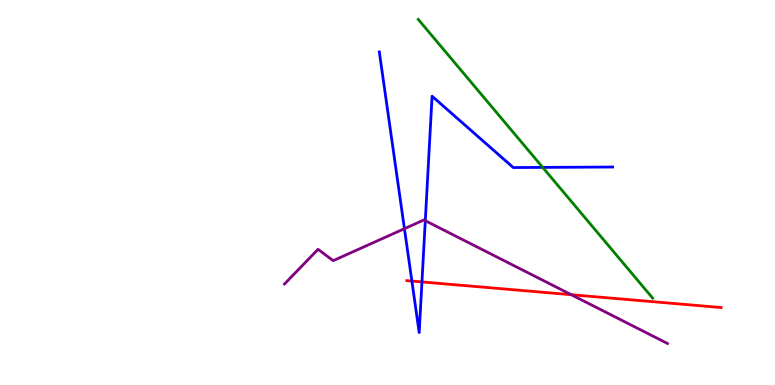[{'lines': ['blue', 'red'], 'intersections': [{'x': 5.31, 'y': 2.7}, {'x': 5.44, 'y': 2.68}]}, {'lines': ['green', 'red'], 'intersections': []}, {'lines': ['purple', 'red'], 'intersections': [{'x': 7.37, 'y': 2.35}]}, {'lines': ['blue', 'green'], 'intersections': [{'x': 7.0, 'y': 5.65}]}, {'lines': ['blue', 'purple'], 'intersections': [{'x': 5.22, 'y': 4.06}, {'x': 5.49, 'y': 4.27}]}, {'lines': ['green', 'purple'], 'intersections': []}]